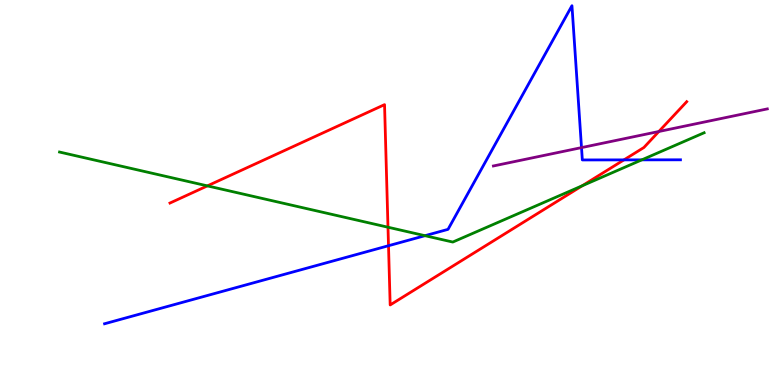[{'lines': ['blue', 'red'], 'intersections': [{'x': 5.01, 'y': 3.62}, {'x': 8.05, 'y': 5.85}]}, {'lines': ['green', 'red'], 'intersections': [{'x': 2.68, 'y': 5.17}, {'x': 5.01, 'y': 4.1}, {'x': 7.51, 'y': 5.18}]}, {'lines': ['purple', 'red'], 'intersections': [{'x': 8.5, 'y': 6.58}]}, {'lines': ['blue', 'green'], 'intersections': [{'x': 5.48, 'y': 3.88}, {'x': 8.28, 'y': 5.85}]}, {'lines': ['blue', 'purple'], 'intersections': [{'x': 7.5, 'y': 6.17}]}, {'lines': ['green', 'purple'], 'intersections': []}]